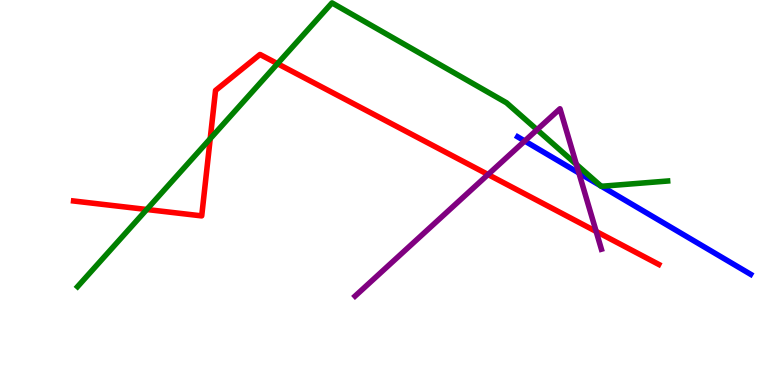[{'lines': ['blue', 'red'], 'intersections': []}, {'lines': ['green', 'red'], 'intersections': [{'x': 1.89, 'y': 4.56}, {'x': 2.71, 'y': 6.4}, {'x': 3.58, 'y': 8.35}]}, {'lines': ['purple', 'red'], 'intersections': [{'x': 6.3, 'y': 5.47}, {'x': 7.69, 'y': 3.99}]}, {'lines': ['blue', 'green'], 'intersections': [{'x': 7.75, 'y': 5.17}, {'x': 7.76, 'y': 5.16}]}, {'lines': ['blue', 'purple'], 'intersections': [{'x': 6.77, 'y': 6.34}, {'x': 7.47, 'y': 5.51}]}, {'lines': ['green', 'purple'], 'intersections': [{'x': 6.93, 'y': 6.63}, {'x': 7.44, 'y': 5.73}]}]